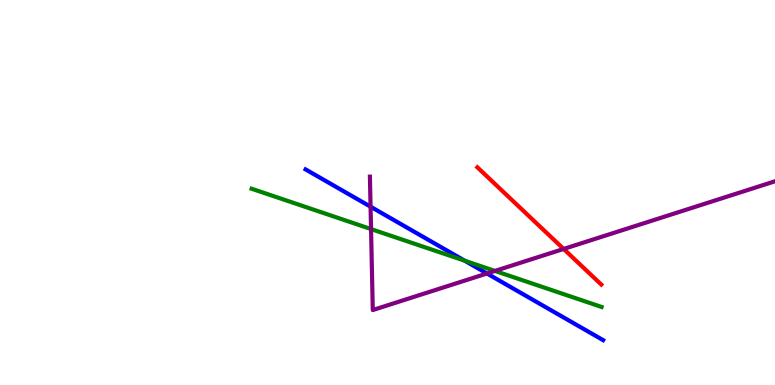[{'lines': ['blue', 'red'], 'intersections': []}, {'lines': ['green', 'red'], 'intersections': []}, {'lines': ['purple', 'red'], 'intersections': [{'x': 7.27, 'y': 3.53}]}, {'lines': ['blue', 'green'], 'intersections': [{'x': 6.0, 'y': 3.23}]}, {'lines': ['blue', 'purple'], 'intersections': [{'x': 4.78, 'y': 4.63}, {'x': 6.28, 'y': 2.9}]}, {'lines': ['green', 'purple'], 'intersections': [{'x': 4.79, 'y': 4.05}, {'x': 6.39, 'y': 2.96}]}]